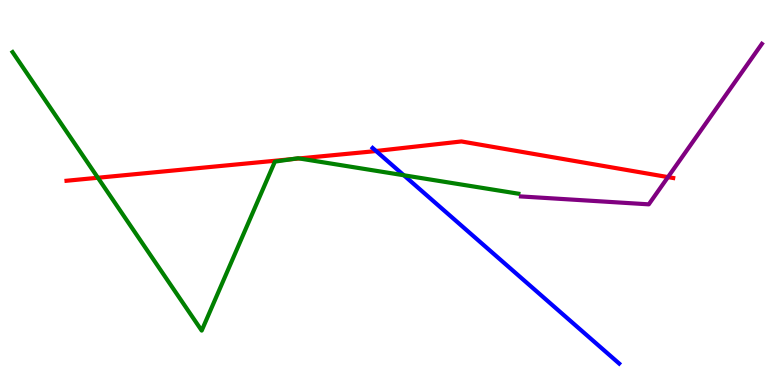[{'lines': ['blue', 'red'], 'intersections': [{'x': 4.85, 'y': 6.08}]}, {'lines': ['green', 'red'], 'intersections': [{'x': 1.26, 'y': 5.38}, {'x': 3.77, 'y': 5.87}, {'x': 3.86, 'y': 5.88}]}, {'lines': ['purple', 'red'], 'intersections': [{'x': 8.62, 'y': 5.4}]}, {'lines': ['blue', 'green'], 'intersections': [{'x': 5.21, 'y': 5.45}]}, {'lines': ['blue', 'purple'], 'intersections': []}, {'lines': ['green', 'purple'], 'intersections': []}]